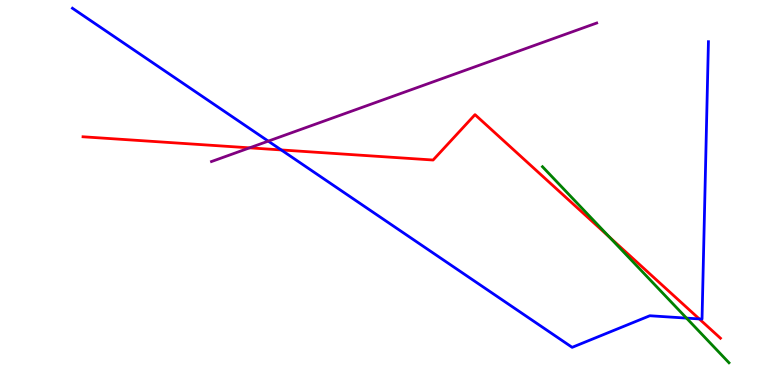[{'lines': ['blue', 'red'], 'intersections': [{'x': 3.63, 'y': 6.11}, {'x': 9.02, 'y': 1.72}]}, {'lines': ['green', 'red'], 'intersections': [{'x': 7.86, 'y': 3.84}]}, {'lines': ['purple', 'red'], 'intersections': [{'x': 3.22, 'y': 6.16}]}, {'lines': ['blue', 'green'], 'intersections': [{'x': 8.86, 'y': 1.74}]}, {'lines': ['blue', 'purple'], 'intersections': [{'x': 3.46, 'y': 6.33}]}, {'lines': ['green', 'purple'], 'intersections': []}]